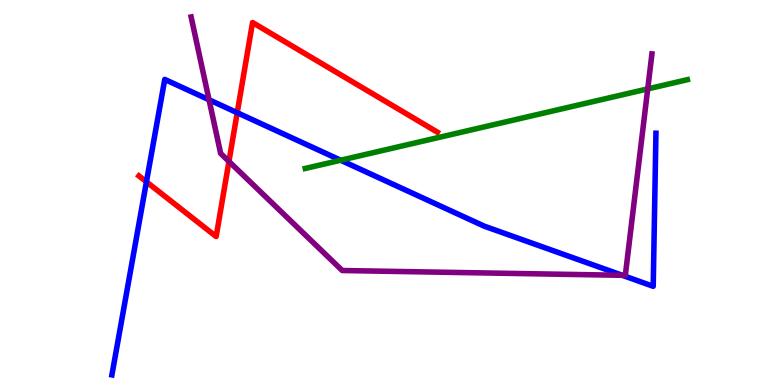[{'lines': ['blue', 'red'], 'intersections': [{'x': 1.89, 'y': 5.28}, {'x': 3.06, 'y': 7.07}]}, {'lines': ['green', 'red'], 'intersections': []}, {'lines': ['purple', 'red'], 'intersections': [{'x': 2.95, 'y': 5.81}]}, {'lines': ['blue', 'green'], 'intersections': [{'x': 4.4, 'y': 5.84}]}, {'lines': ['blue', 'purple'], 'intersections': [{'x': 2.7, 'y': 7.41}, {'x': 8.03, 'y': 2.85}]}, {'lines': ['green', 'purple'], 'intersections': [{'x': 8.36, 'y': 7.69}]}]